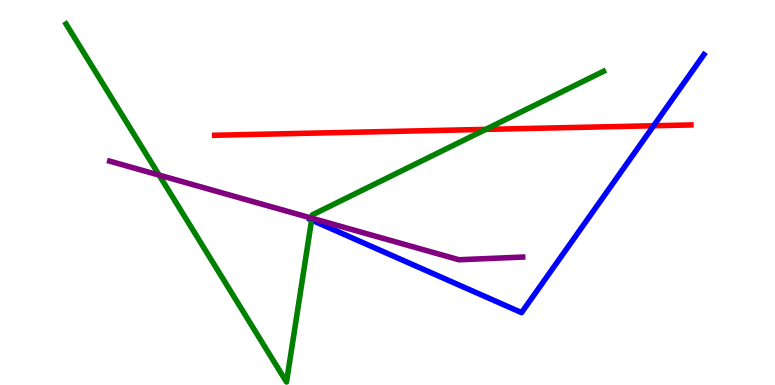[{'lines': ['blue', 'red'], 'intersections': [{'x': 8.43, 'y': 6.73}]}, {'lines': ['green', 'red'], 'intersections': [{'x': 6.27, 'y': 6.64}]}, {'lines': ['purple', 'red'], 'intersections': []}, {'lines': ['blue', 'green'], 'intersections': [{'x': 4.02, 'y': 4.28}]}, {'lines': ['blue', 'purple'], 'intersections': []}, {'lines': ['green', 'purple'], 'intersections': [{'x': 2.05, 'y': 5.45}, {'x': 4.02, 'y': 4.33}]}]